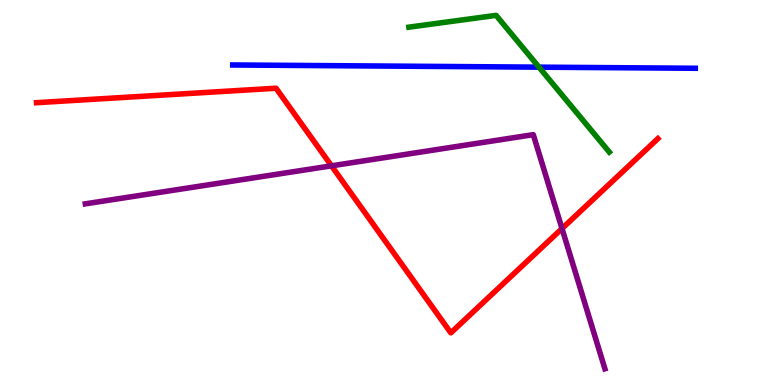[{'lines': ['blue', 'red'], 'intersections': []}, {'lines': ['green', 'red'], 'intersections': []}, {'lines': ['purple', 'red'], 'intersections': [{'x': 4.28, 'y': 5.69}, {'x': 7.25, 'y': 4.06}]}, {'lines': ['blue', 'green'], 'intersections': [{'x': 6.95, 'y': 8.26}]}, {'lines': ['blue', 'purple'], 'intersections': []}, {'lines': ['green', 'purple'], 'intersections': []}]